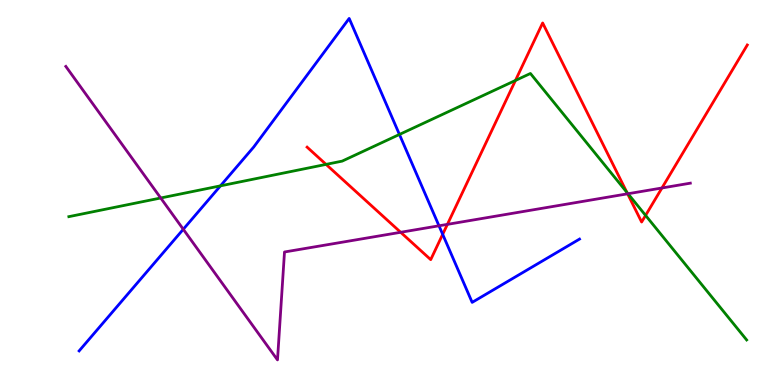[{'lines': ['blue', 'red'], 'intersections': [{'x': 5.71, 'y': 3.91}]}, {'lines': ['green', 'red'], 'intersections': [{'x': 4.21, 'y': 5.73}, {'x': 6.65, 'y': 7.91}, {'x': 8.09, 'y': 5.01}, {'x': 8.33, 'y': 4.41}]}, {'lines': ['purple', 'red'], 'intersections': [{'x': 5.17, 'y': 3.97}, {'x': 5.77, 'y': 4.17}, {'x': 8.1, 'y': 4.97}, {'x': 8.54, 'y': 5.12}]}, {'lines': ['blue', 'green'], 'intersections': [{'x': 2.84, 'y': 5.17}, {'x': 5.15, 'y': 6.51}]}, {'lines': ['blue', 'purple'], 'intersections': [{'x': 2.36, 'y': 4.04}, {'x': 5.66, 'y': 4.14}]}, {'lines': ['green', 'purple'], 'intersections': [{'x': 2.07, 'y': 4.86}, {'x': 8.1, 'y': 4.97}]}]